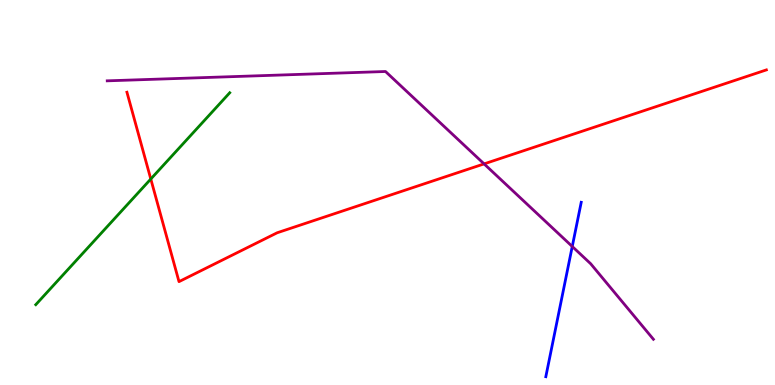[{'lines': ['blue', 'red'], 'intersections': []}, {'lines': ['green', 'red'], 'intersections': [{'x': 1.95, 'y': 5.35}]}, {'lines': ['purple', 'red'], 'intersections': [{'x': 6.25, 'y': 5.74}]}, {'lines': ['blue', 'green'], 'intersections': []}, {'lines': ['blue', 'purple'], 'intersections': [{'x': 7.38, 'y': 3.6}]}, {'lines': ['green', 'purple'], 'intersections': []}]